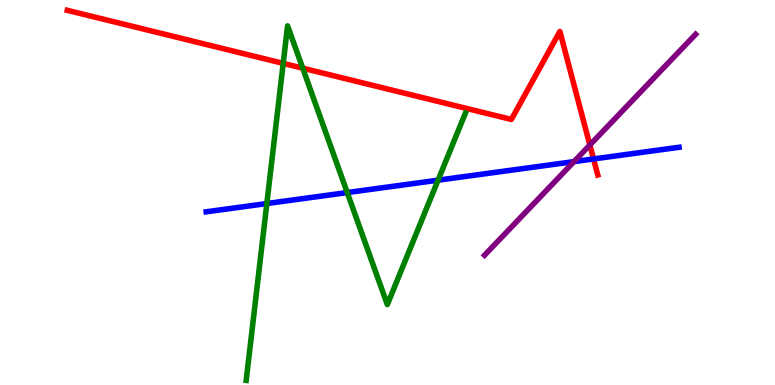[{'lines': ['blue', 'red'], 'intersections': [{'x': 7.66, 'y': 5.87}]}, {'lines': ['green', 'red'], 'intersections': [{'x': 3.65, 'y': 8.35}, {'x': 3.91, 'y': 8.23}]}, {'lines': ['purple', 'red'], 'intersections': [{'x': 7.61, 'y': 6.23}]}, {'lines': ['blue', 'green'], 'intersections': [{'x': 3.44, 'y': 4.71}, {'x': 4.48, 'y': 5.0}, {'x': 5.65, 'y': 5.32}]}, {'lines': ['blue', 'purple'], 'intersections': [{'x': 7.41, 'y': 5.8}]}, {'lines': ['green', 'purple'], 'intersections': []}]